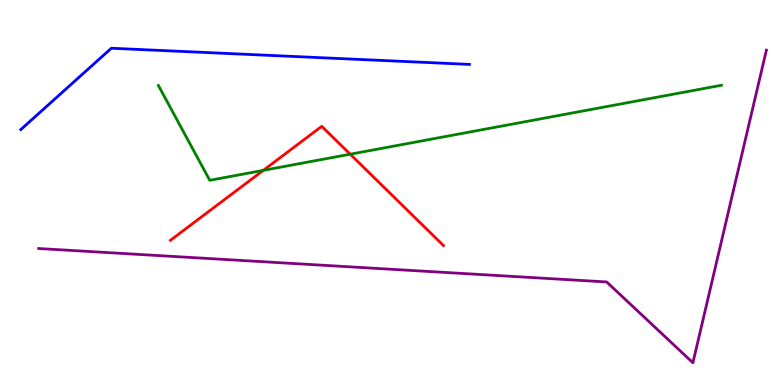[{'lines': ['blue', 'red'], 'intersections': []}, {'lines': ['green', 'red'], 'intersections': [{'x': 3.4, 'y': 5.58}, {'x': 4.52, 'y': 5.99}]}, {'lines': ['purple', 'red'], 'intersections': []}, {'lines': ['blue', 'green'], 'intersections': []}, {'lines': ['blue', 'purple'], 'intersections': []}, {'lines': ['green', 'purple'], 'intersections': []}]